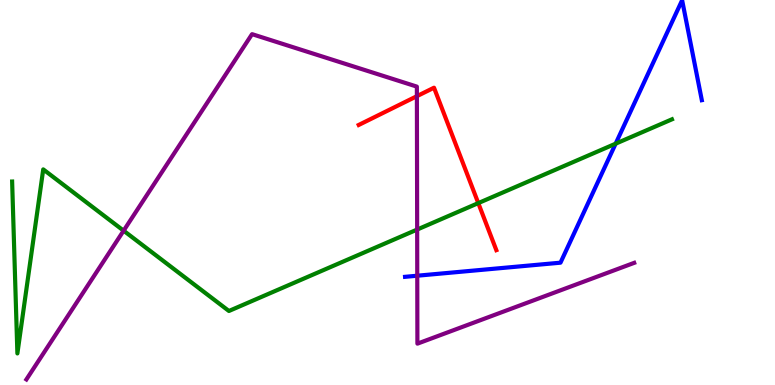[{'lines': ['blue', 'red'], 'intersections': []}, {'lines': ['green', 'red'], 'intersections': [{'x': 6.17, 'y': 4.72}]}, {'lines': ['purple', 'red'], 'intersections': [{'x': 5.38, 'y': 7.5}]}, {'lines': ['blue', 'green'], 'intersections': [{'x': 7.94, 'y': 6.27}]}, {'lines': ['blue', 'purple'], 'intersections': [{'x': 5.38, 'y': 2.84}]}, {'lines': ['green', 'purple'], 'intersections': [{'x': 1.6, 'y': 4.01}, {'x': 5.38, 'y': 4.04}]}]